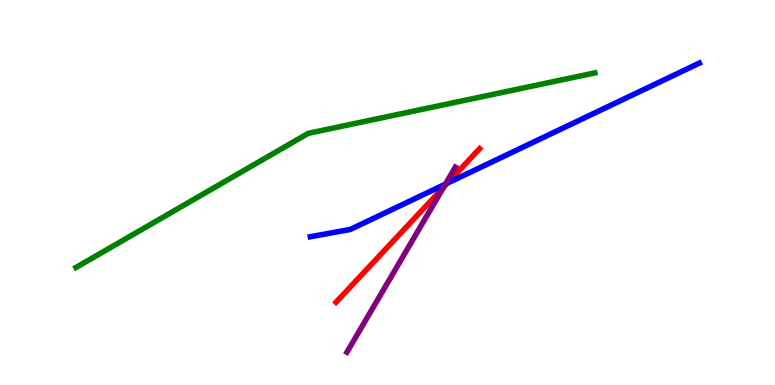[{'lines': ['blue', 'red'], 'intersections': [{'x': 5.77, 'y': 5.24}]}, {'lines': ['green', 'red'], 'intersections': []}, {'lines': ['purple', 'red'], 'intersections': [{'x': 5.72, 'y': 5.14}]}, {'lines': ['blue', 'green'], 'intersections': []}, {'lines': ['blue', 'purple'], 'intersections': [{'x': 5.75, 'y': 5.22}]}, {'lines': ['green', 'purple'], 'intersections': []}]